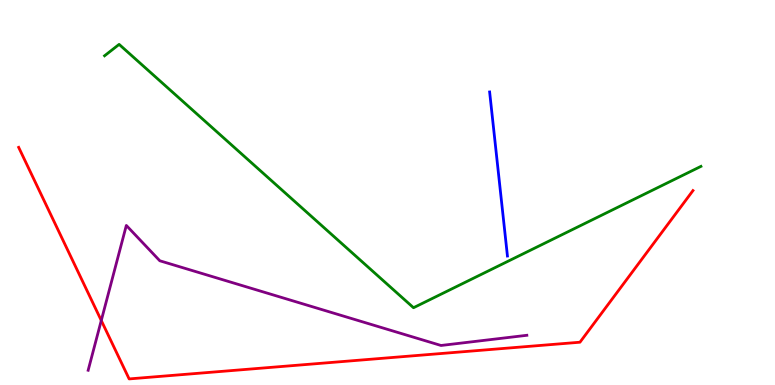[{'lines': ['blue', 'red'], 'intersections': []}, {'lines': ['green', 'red'], 'intersections': []}, {'lines': ['purple', 'red'], 'intersections': [{'x': 1.31, 'y': 1.68}]}, {'lines': ['blue', 'green'], 'intersections': []}, {'lines': ['blue', 'purple'], 'intersections': []}, {'lines': ['green', 'purple'], 'intersections': []}]